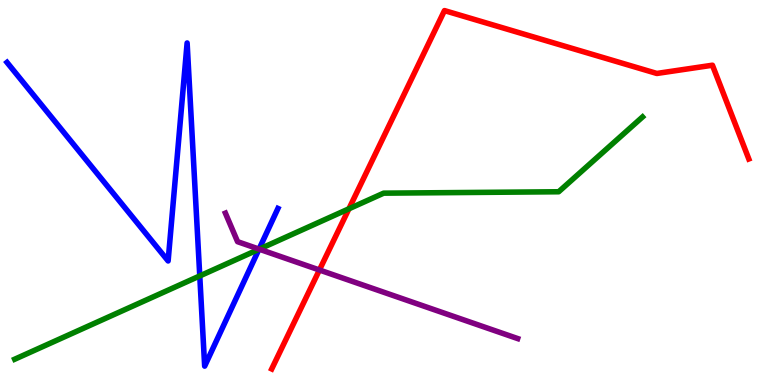[{'lines': ['blue', 'red'], 'intersections': []}, {'lines': ['green', 'red'], 'intersections': [{'x': 4.5, 'y': 4.58}]}, {'lines': ['purple', 'red'], 'intersections': [{'x': 4.12, 'y': 2.99}]}, {'lines': ['blue', 'green'], 'intersections': [{'x': 2.58, 'y': 2.83}, {'x': 3.34, 'y': 3.53}]}, {'lines': ['blue', 'purple'], 'intersections': [{'x': 3.34, 'y': 3.53}]}, {'lines': ['green', 'purple'], 'intersections': [{'x': 3.34, 'y': 3.53}]}]